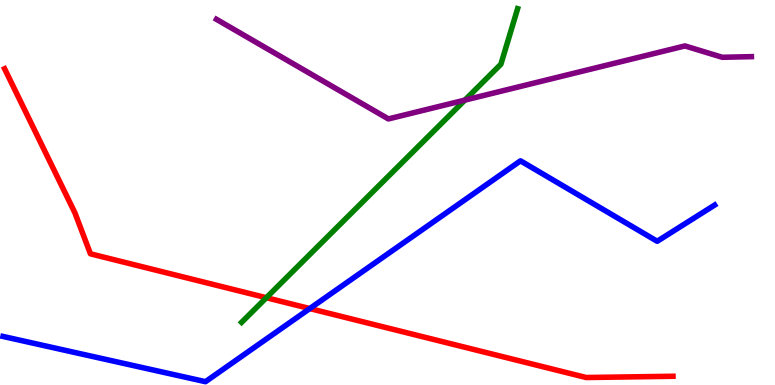[{'lines': ['blue', 'red'], 'intersections': [{'x': 4.0, 'y': 1.99}]}, {'lines': ['green', 'red'], 'intersections': [{'x': 3.44, 'y': 2.27}]}, {'lines': ['purple', 'red'], 'intersections': []}, {'lines': ['blue', 'green'], 'intersections': []}, {'lines': ['blue', 'purple'], 'intersections': []}, {'lines': ['green', 'purple'], 'intersections': [{'x': 6.0, 'y': 7.4}]}]